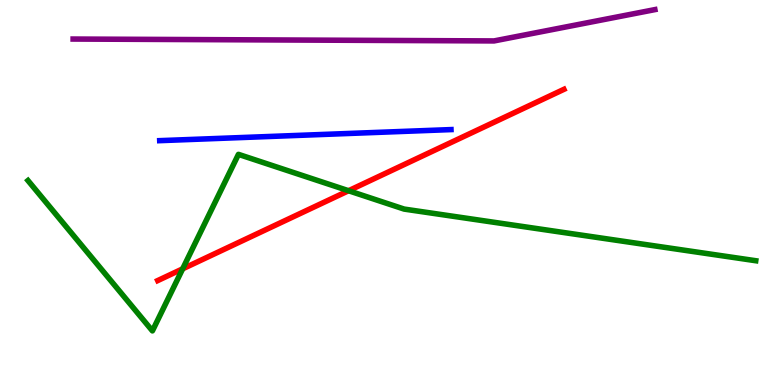[{'lines': ['blue', 'red'], 'intersections': []}, {'lines': ['green', 'red'], 'intersections': [{'x': 2.36, 'y': 3.02}, {'x': 4.5, 'y': 5.05}]}, {'lines': ['purple', 'red'], 'intersections': []}, {'lines': ['blue', 'green'], 'intersections': []}, {'lines': ['blue', 'purple'], 'intersections': []}, {'lines': ['green', 'purple'], 'intersections': []}]